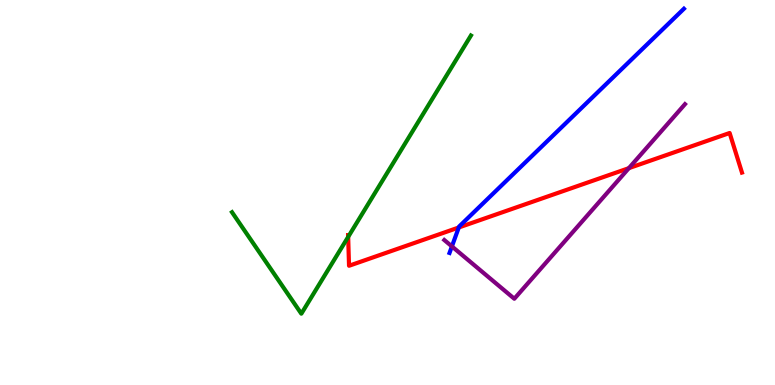[{'lines': ['blue', 'red'], 'intersections': [{'x': 5.92, 'y': 4.09}]}, {'lines': ['green', 'red'], 'intersections': [{'x': 4.49, 'y': 3.85}]}, {'lines': ['purple', 'red'], 'intersections': [{'x': 8.11, 'y': 5.63}]}, {'lines': ['blue', 'green'], 'intersections': []}, {'lines': ['blue', 'purple'], 'intersections': [{'x': 5.83, 'y': 3.6}]}, {'lines': ['green', 'purple'], 'intersections': []}]